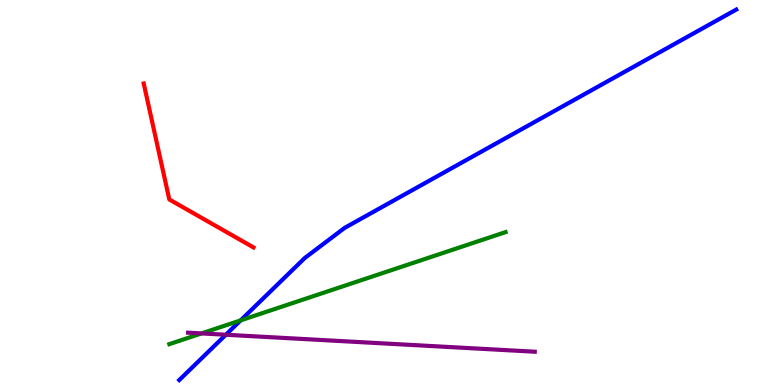[{'lines': ['blue', 'red'], 'intersections': []}, {'lines': ['green', 'red'], 'intersections': []}, {'lines': ['purple', 'red'], 'intersections': []}, {'lines': ['blue', 'green'], 'intersections': [{'x': 3.1, 'y': 1.68}]}, {'lines': ['blue', 'purple'], 'intersections': [{'x': 2.91, 'y': 1.31}]}, {'lines': ['green', 'purple'], 'intersections': [{'x': 2.6, 'y': 1.34}]}]